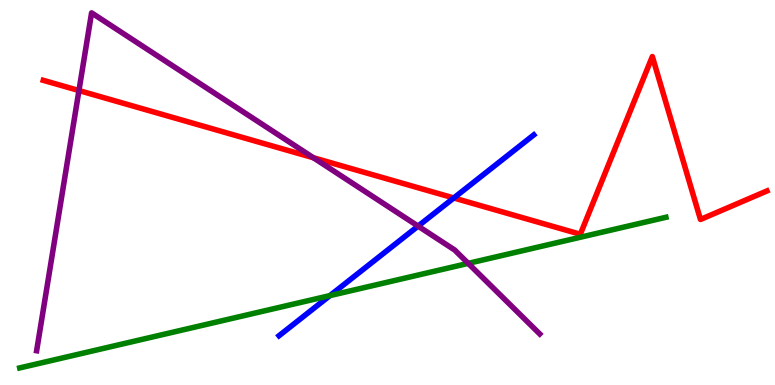[{'lines': ['blue', 'red'], 'intersections': [{'x': 5.86, 'y': 4.86}]}, {'lines': ['green', 'red'], 'intersections': []}, {'lines': ['purple', 'red'], 'intersections': [{'x': 1.02, 'y': 7.65}, {'x': 4.04, 'y': 5.9}]}, {'lines': ['blue', 'green'], 'intersections': [{'x': 4.26, 'y': 2.32}]}, {'lines': ['blue', 'purple'], 'intersections': [{'x': 5.39, 'y': 4.13}]}, {'lines': ['green', 'purple'], 'intersections': [{'x': 6.04, 'y': 3.16}]}]